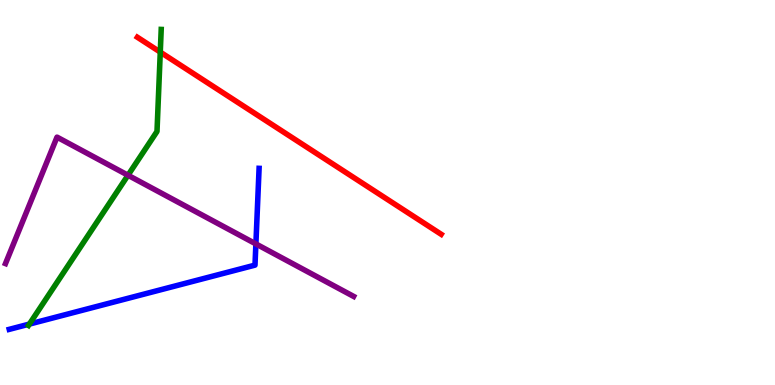[{'lines': ['blue', 'red'], 'intersections': []}, {'lines': ['green', 'red'], 'intersections': [{'x': 2.07, 'y': 8.65}]}, {'lines': ['purple', 'red'], 'intersections': []}, {'lines': ['blue', 'green'], 'intersections': [{'x': 0.379, 'y': 1.58}]}, {'lines': ['blue', 'purple'], 'intersections': [{'x': 3.3, 'y': 3.66}]}, {'lines': ['green', 'purple'], 'intersections': [{'x': 1.65, 'y': 5.45}]}]